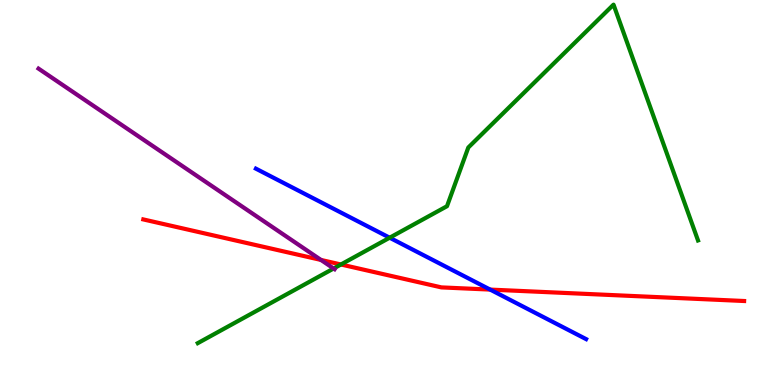[{'lines': ['blue', 'red'], 'intersections': [{'x': 6.32, 'y': 2.48}]}, {'lines': ['green', 'red'], 'intersections': [{'x': 4.4, 'y': 3.13}]}, {'lines': ['purple', 'red'], 'intersections': [{'x': 4.14, 'y': 3.25}]}, {'lines': ['blue', 'green'], 'intersections': [{'x': 5.03, 'y': 3.83}]}, {'lines': ['blue', 'purple'], 'intersections': []}, {'lines': ['green', 'purple'], 'intersections': [{'x': 4.3, 'y': 3.03}]}]